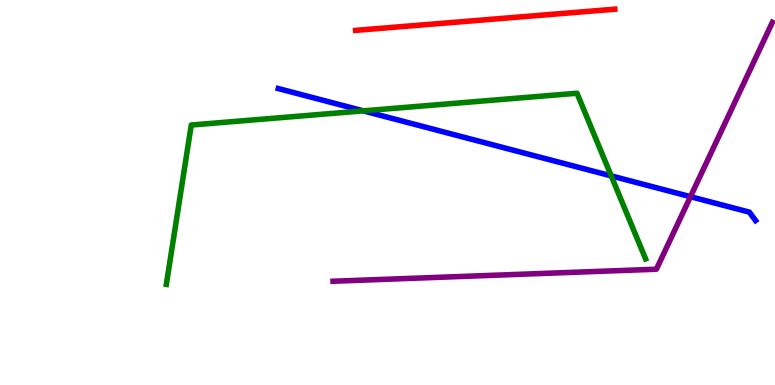[{'lines': ['blue', 'red'], 'intersections': []}, {'lines': ['green', 'red'], 'intersections': []}, {'lines': ['purple', 'red'], 'intersections': []}, {'lines': ['blue', 'green'], 'intersections': [{'x': 4.69, 'y': 7.12}, {'x': 7.89, 'y': 5.43}]}, {'lines': ['blue', 'purple'], 'intersections': [{'x': 8.91, 'y': 4.89}]}, {'lines': ['green', 'purple'], 'intersections': []}]